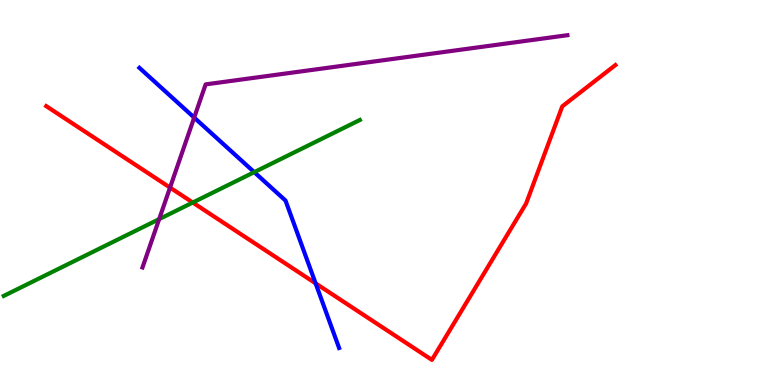[{'lines': ['blue', 'red'], 'intersections': [{'x': 4.07, 'y': 2.64}]}, {'lines': ['green', 'red'], 'intersections': [{'x': 2.49, 'y': 4.74}]}, {'lines': ['purple', 'red'], 'intersections': [{'x': 2.19, 'y': 5.13}]}, {'lines': ['blue', 'green'], 'intersections': [{'x': 3.28, 'y': 5.53}]}, {'lines': ['blue', 'purple'], 'intersections': [{'x': 2.51, 'y': 6.95}]}, {'lines': ['green', 'purple'], 'intersections': [{'x': 2.05, 'y': 4.31}]}]